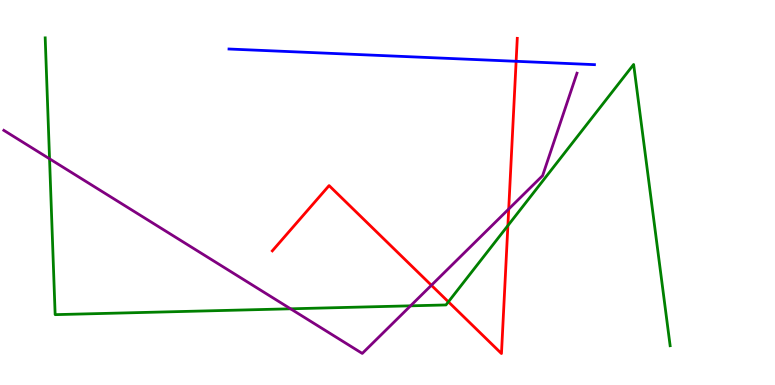[{'lines': ['blue', 'red'], 'intersections': [{'x': 6.66, 'y': 8.41}]}, {'lines': ['green', 'red'], 'intersections': [{'x': 5.79, 'y': 2.16}, {'x': 6.55, 'y': 4.14}]}, {'lines': ['purple', 'red'], 'intersections': [{'x': 5.57, 'y': 2.59}, {'x': 6.56, 'y': 4.57}]}, {'lines': ['blue', 'green'], 'intersections': []}, {'lines': ['blue', 'purple'], 'intersections': []}, {'lines': ['green', 'purple'], 'intersections': [{'x': 0.639, 'y': 5.88}, {'x': 3.75, 'y': 1.98}, {'x': 5.3, 'y': 2.06}]}]